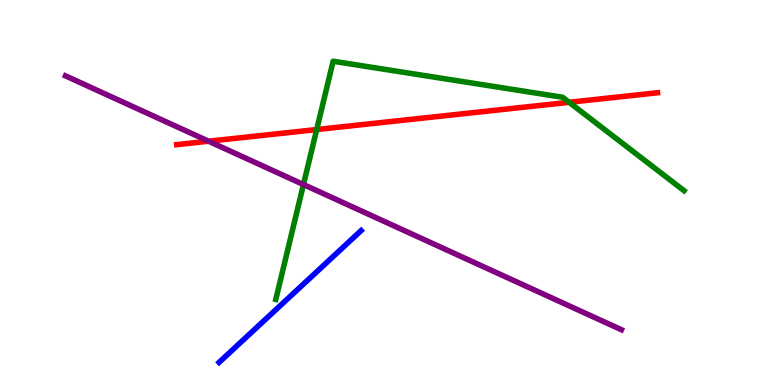[{'lines': ['blue', 'red'], 'intersections': []}, {'lines': ['green', 'red'], 'intersections': [{'x': 4.09, 'y': 6.64}, {'x': 7.34, 'y': 7.34}]}, {'lines': ['purple', 'red'], 'intersections': [{'x': 2.69, 'y': 6.33}]}, {'lines': ['blue', 'green'], 'intersections': []}, {'lines': ['blue', 'purple'], 'intersections': []}, {'lines': ['green', 'purple'], 'intersections': [{'x': 3.92, 'y': 5.21}]}]